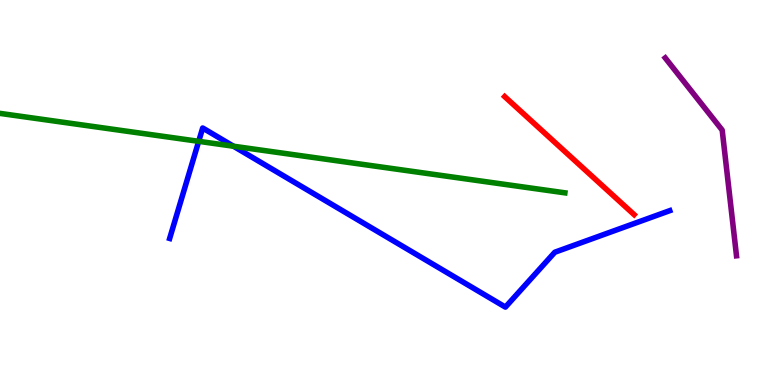[{'lines': ['blue', 'red'], 'intersections': []}, {'lines': ['green', 'red'], 'intersections': []}, {'lines': ['purple', 'red'], 'intersections': []}, {'lines': ['blue', 'green'], 'intersections': [{'x': 2.56, 'y': 6.33}, {'x': 3.01, 'y': 6.2}]}, {'lines': ['blue', 'purple'], 'intersections': []}, {'lines': ['green', 'purple'], 'intersections': []}]